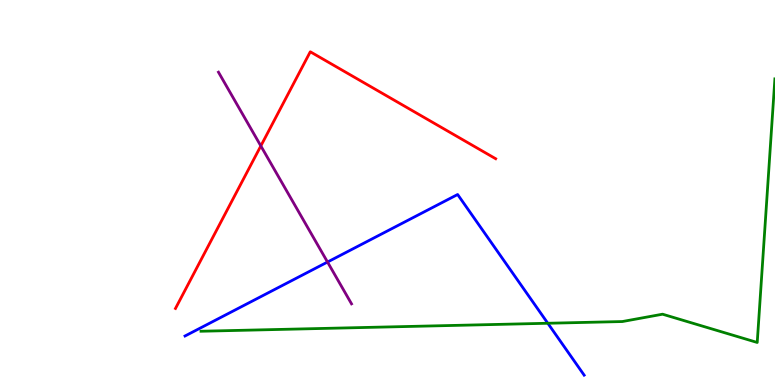[{'lines': ['blue', 'red'], 'intersections': []}, {'lines': ['green', 'red'], 'intersections': []}, {'lines': ['purple', 'red'], 'intersections': [{'x': 3.37, 'y': 6.21}]}, {'lines': ['blue', 'green'], 'intersections': [{'x': 7.07, 'y': 1.6}]}, {'lines': ['blue', 'purple'], 'intersections': [{'x': 4.23, 'y': 3.19}]}, {'lines': ['green', 'purple'], 'intersections': []}]